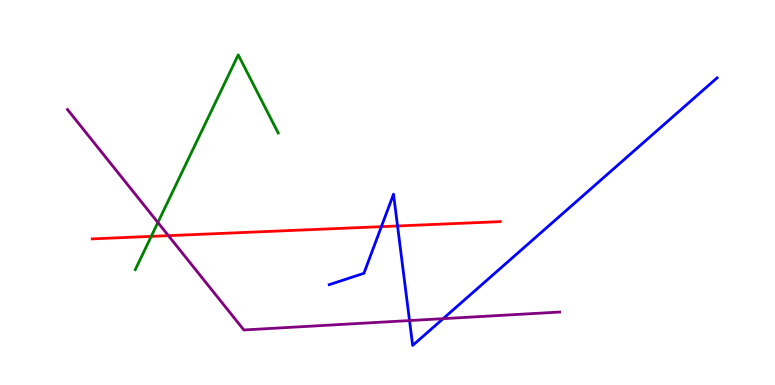[{'lines': ['blue', 'red'], 'intersections': [{'x': 4.92, 'y': 4.11}, {'x': 5.13, 'y': 4.13}]}, {'lines': ['green', 'red'], 'intersections': [{'x': 1.95, 'y': 3.86}]}, {'lines': ['purple', 'red'], 'intersections': [{'x': 2.17, 'y': 3.88}]}, {'lines': ['blue', 'green'], 'intersections': []}, {'lines': ['blue', 'purple'], 'intersections': [{'x': 5.28, 'y': 1.67}, {'x': 5.72, 'y': 1.72}]}, {'lines': ['green', 'purple'], 'intersections': [{'x': 2.04, 'y': 4.22}]}]